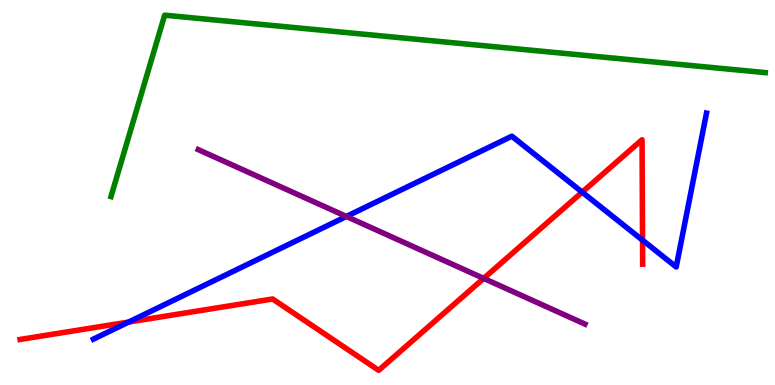[{'lines': ['blue', 'red'], 'intersections': [{'x': 1.66, 'y': 1.63}, {'x': 7.51, 'y': 5.01}, {'x': 8.29, 'y': 3.76}]}, {'lines': ['green', 'red'], 'intersections': []}, {'lines': ['purple', 'red'], 'intersections': [{'x': 6.24, 'y': 2.77}]}, {'lines': ['blue', 'green'], 'intersections': []}, {'lines': ['blue', 'purple'], 'intersections': [{'x': 4.47, 'y': 4.38}]}, {'lines': ['green', 'purple'], 'intersections': []}]